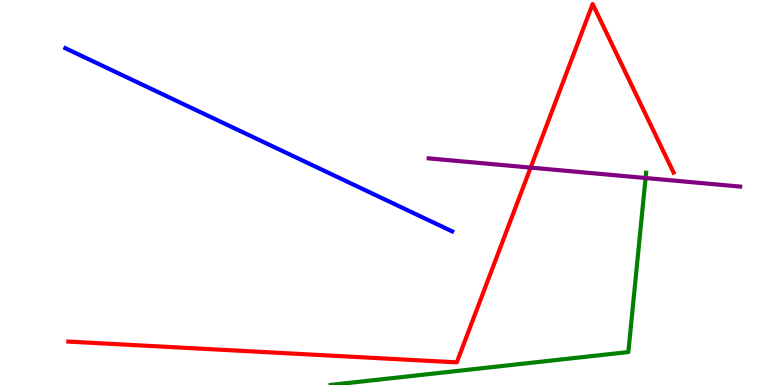[{'lines': ['blue', 'red'], 'intersections': []}, {'lines': ['green', 'red'], 'intersections': []}, {'lines': ['purple', 'red'], 'intersections': [{'x': 6.85, 'y': 5.65}]}, {'lines': ['blue', 'green'], 'intersections': []}, {'lines': ['blue', 'purple'], 'intersections': []}, {'lines': ['green', 'purple'], 'intersections': [{'x': 8.33, 'y': 5.38}]}]